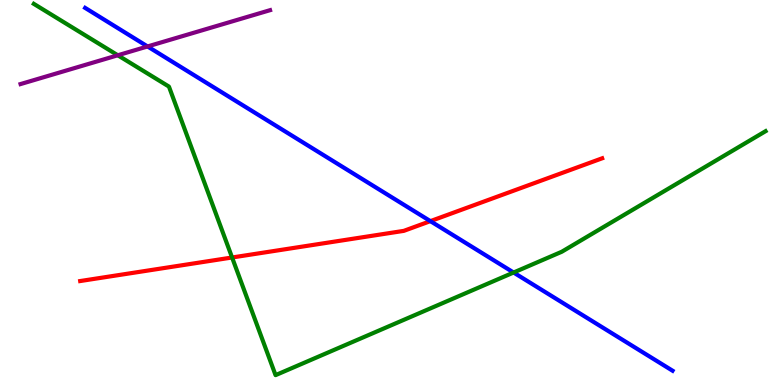[{'lines': ['blue', 'red'], 'intersections': [{'x': 5.55, 'y': 4.26}]}, {'lines': ['green', 'red'], 'intersections': [{'x': 2.99, 'y': 3.31}]}, {'lines': ['purple', 'red'], 'intersections': []}, {'lines': ['blue', 'green'], 'intersections': [{'x': 6.63, 'y': 2.92}]}, {'lines': ['blue', 'purple'], 'intersections': [{'x': 1.9, 'y': 8.79}]}, {'lines': ['green', 'purple'], 'intersections': [{'x': 1.52, 'y': 8.56}]}]